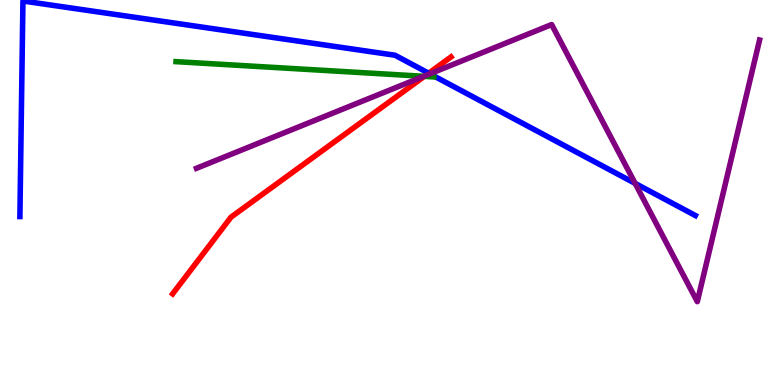[{'lines': ['blue', 'red'], 'intersections': [{'x': 5.53, 'y': 8.1}]}, {'lines': ['green', 'red'], 'intersections': [{'x': 5.48, 'y': 8.02}]}, {'lines': ['purple', 'red'], 'intersections': [{'x': 5.49, 'y': 8.03}]}, {'lines': ['blue', 'green'], 'intersections': []}, {'lines': ['blue', 'purple'], 'intersections': [{'x': 5.55, 'y': 8.08}, {'x': 8.2, 'y': 5.24}]}, {'lines': ['green', 'purple'], 'intersections': [{'x': 5.47, 'y': 8.02}]}]